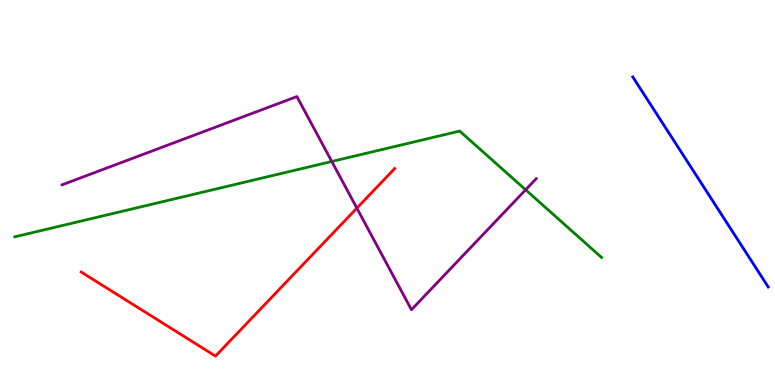[{'lines': ['blue', 'red'], 'intersections': []}, {'lines': ['green', 'red'], 'intersections': []}, {'lines': ['purple', 'red'], 'intersections': [{'x': 4.6, 'y': 4.59}]}, {'lines': ['blue', 'green'], 'intersections': []}, {'lines': ['blue', 'purple'], 'intersections': []}, {'lines': ['green', 'purple'], 'intersections': [{'x': 4.28, 'y': 5.81}, {'x': 6.78, 'y': 5.07}]}]